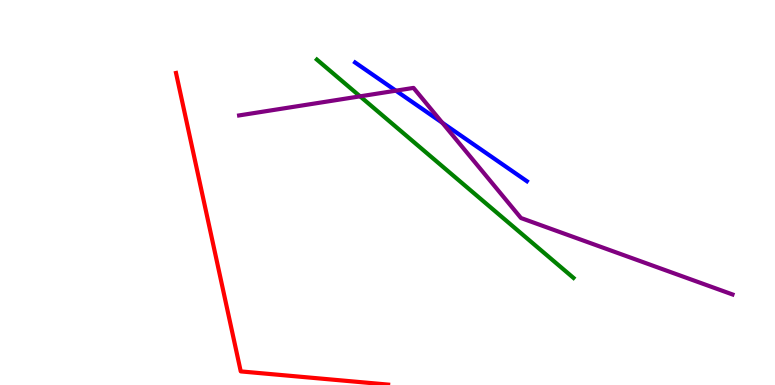[{'lines': ['blue', 'red'], 'intersections': []}, {'lines': ['green', 'red'], 'intersections': []}, {'lines': ['purple', 'red'], 'intersections': []}, {'lines': ['blue', 'green'], 'intersections': []}, {'lines': ['blue', 'purple'], 'intersections': [{'x': 5.11, 'y': 7.64}, {'x': 5.71, 'y': 6.81}]}, {'lines': ['green', 'purple'], 'intersections': [{'x': 4.65, 'y': 7.5}]}]